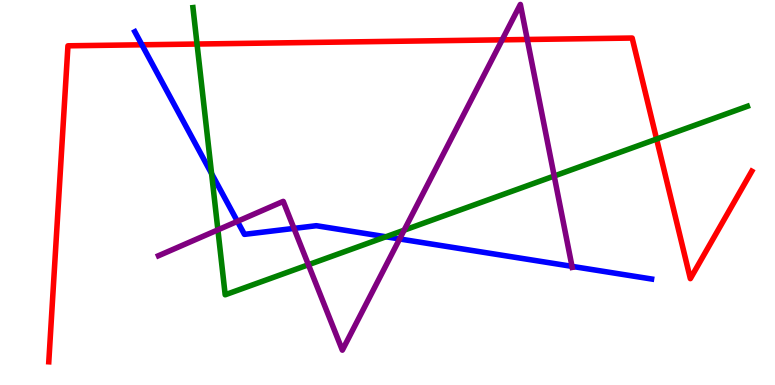[{'lines': ['blue', 'red'], 'intersections': [{'x': 1.83, 'y': 8.84}]}, {'lines': ['green', 'red'], 'intersections': [{'x': 2.54, 'y': 8.86}, {'x': 8.47, 'y': 6.39}]}, {'lines': ['purple', 'red'], 'intersections': [{'x': 6.48, 'y': 8.97}, {'x': 6.8, 'y': 8.97}]}, {'lines': ['blue', 'green'], 'intersections': [{'x': 2.73, 'y': 5.49}, {'x': 4.98, 'y': 3.85}]}, {'lines': ['blue', 'purple'], 'intersections': [{'x': 3.06, 'y': 4.25}, {'x': 3.79, 'y': 4.07}, {'x': 5.16, 'y': 3.79}, {'x': 7.38, 'y': 3.08}]}, {'lines': ['green', 'purple'], 'intersections': [{'x': 2.81, 'y': 4.03}, {'x': 3.98, 'y': 3.12}, {'x': 5.21, 'y': 4.02}, {'x': 7.15, 'y': 5.43}]}]